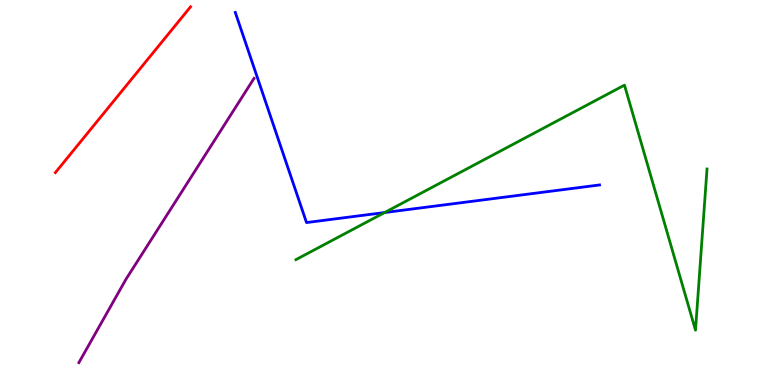[{'lines': ['blue', 'red'], 'intersections': []}, {'lines': ['green', 'red'], 'intersections': []}, {'lines': ['purple', 'red'], 'intersections': []}, {'lines': ['blue', 'green'], 'intersections': [{'x': 4.96, 'y': 4.48}]}, {'lines': ['blue', 'purple'], 'intersections': []}, {'lines': ['green', 'purple'], 'intersections': []}]